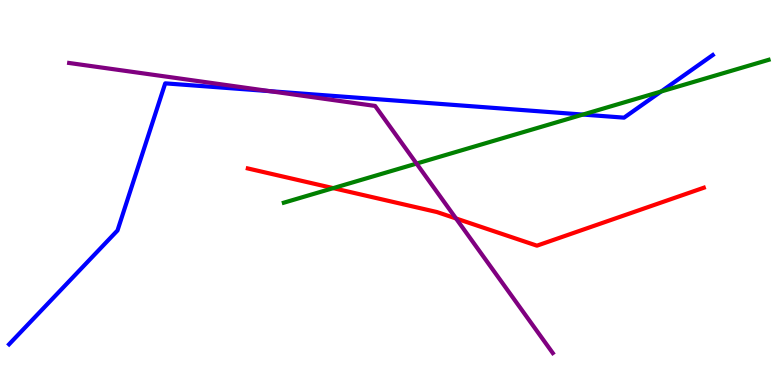[{'lines': ['blue', 'red'], 'intersections': []}, {'lines': ['green', 'red'], 'intersections': [{'x': 4.3, 'y': 5.11}]}, {'lines': ['purple', 'red'], 'intersections': [{'x': 5.88, 'y': 4.33}]}, {'lines': ['blue', 'green'], 'intersections': [{'x': 7.52, 'y': 7.02}, {'x': 8.53, 'y': 7.62}]}, {'lines': ['blue', 'purple'], 'intersections': [{'x': 3.48, 'y': 7.63}]}, {'lines': ['green', 'purple'], 'intersections': [{'x': 5.37, 'y': 5.75}]}]